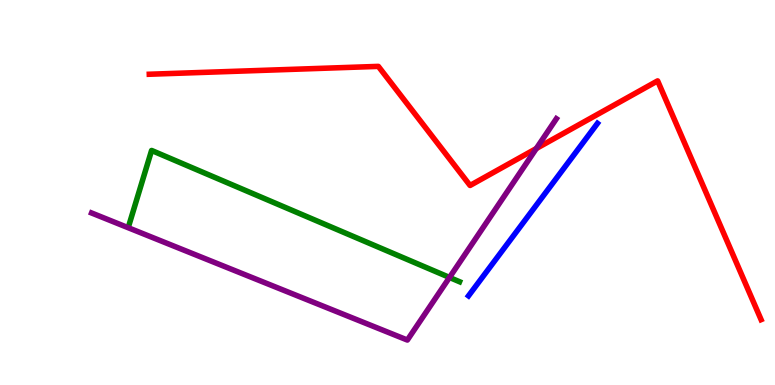[{'lines': ['blue', 'red'], 'intersections': []}, {'lines': ['green', 'red'], 'intersections': []}, {'lines': ['purple', 'red'], 'intersections': [{'x': 6.92, 'y': 6.14}]}, {'lines': ['blue', 'green'], 'intersections': []}, {'lines': ['blue', 'purple'], 'intersections': []}, {'lines': ['green', 'purple'], 'intersections': [{'x': 5.8, 'y': 2.79}]}]